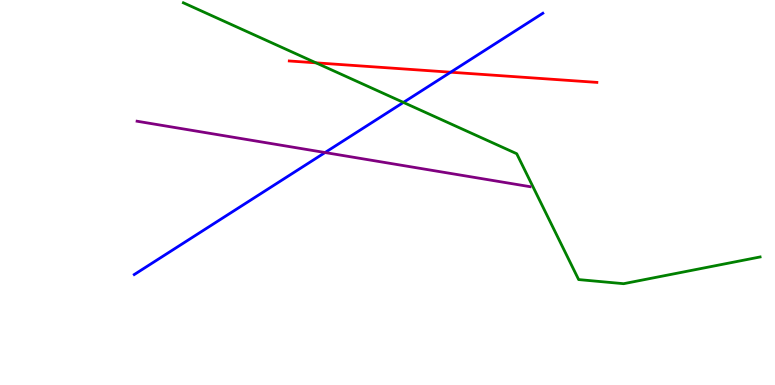[{'lines': ['blue', 'red'], 'intersections': [{'x': 5.82, 'y': 8.12}]}, {'lines': ['green', 'red'], 'intersections': [{'x': 4.08, 'y': 8.37}]}, {'lines': ['purple', 'red'], 'intersections': []}, {'lines': ['blue', 'green'], 'intersections': [{'x': 5.21, 'y': 7.34}]}, {'lines': ['blue', 'purple'], 'intersections': [{'x': 4.19, 'y': 6.04}]}, {'lines': ['green', 'purple'], 'intersections': []}]